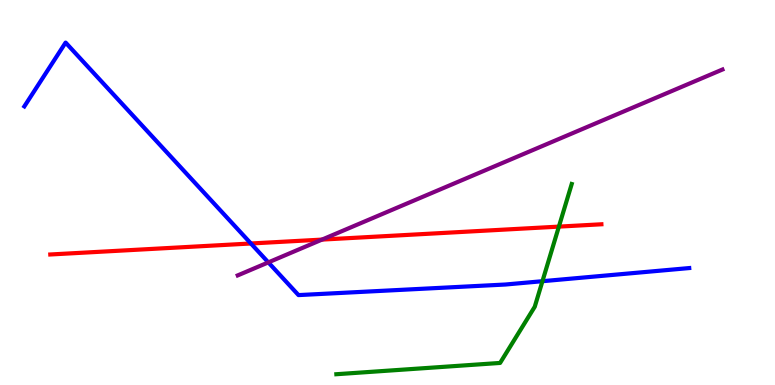[{'lines': ['blue', 'red'], 'intersections': [{'x': 3.24, 'y': 3.68}]}, {'lines': ['green', 'red'], 'intersections': [{'x': 7.21, 'y': 4.11}]}, {'lines': ['purple', 'red'], 'intersections': [{'x': 4.15, 'y': 3.78}]}, {'lines': ['blue', 'green'], 'intersections': [{'x': 7.0, 'y': 2.7}]}, {'lines': ['blue', 'purple'], 'intersections': [{'x': 3.46, 'y': 3.18}]}, {'lines': ['green', 'purple'], 'intersections': []}]